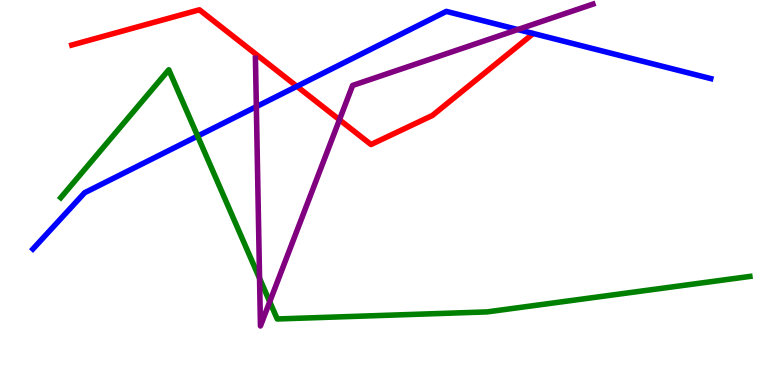[{'lines': ['blue', 'red'], 'intersections': [{'x': 3.83, 'y': 7.76}]}, {'lines': ['green', 'red'], 'intersections': []}, {'lines': ['purple', 'red'], 'intersections': [{'x': 4.38, 'y': 6.89}]}, {'lines': ['blue', 'green'], 'intersections': [{'x': 2.55, 'y': 6.47}]}, {'lines': ['blue', 'purple'], 'intersections': [{'x': 3.31, 'y': 7.23}, {'x': 6.68, 'y': 9.23}]}, {'lines': ['green', 'purple'], 'intersections': [{'x': 3.35, 'y': 2.77}, {'x': 3.48, 'y': 2.16}]}]